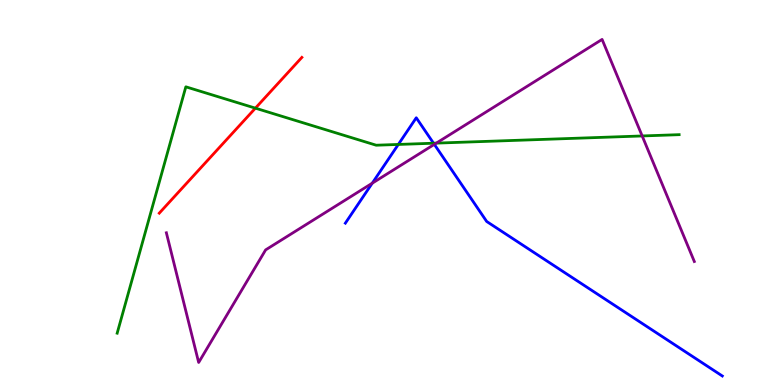[{'lines': ['blue', 'red'], 'intersections': []}, {'lines': ['green', 'red'], 'intersections': [{'x': 3.3, 'y': 7.19}]}, {'lines': ['purple', 'red'], 'intersections': []}, {'lines': ['blue', 'green'], 'intersections': [{'x': 5.14, 'y': 6.25}, {'x': 5.59, 'y': 6.28}]}, {'lines': ['blue', 'purple'], 'intersections': [{'x': 4.8, 'y': 5.24}, {'x': 5.6, 'y': 6.25}]}, {'lines': ['green', 'purple'], 'intersections': [{'x': 5.63, 'y': 6.28}, {'x': 8.29, 'y': 6.47}]}]